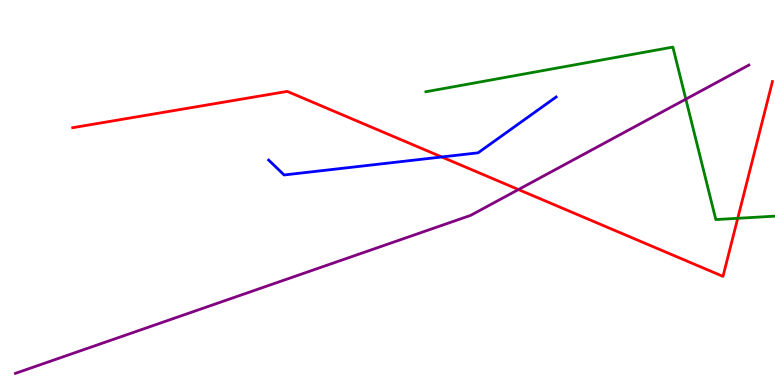[{'lines': ['blue', 'red'], 'intersections': [{'x': 5.7, 'y': 5.92}]}, {'lines': ['green', 'red'], 'intersections': [{'x': 9.52, 'y': 4.33}]}, {'lines': ['purple', 'red'], 'intersections': [{'x': 6.69, 'y': 5.08}]}, {'lines': ['blue', 'green'], 'intersections': []}, {'lines': ['blue', 'purple'], 'intersections': []}, {'lines': ['green', 'purple'], 'intersections': [{'x': 8.85, 'y': 7.42}]}]